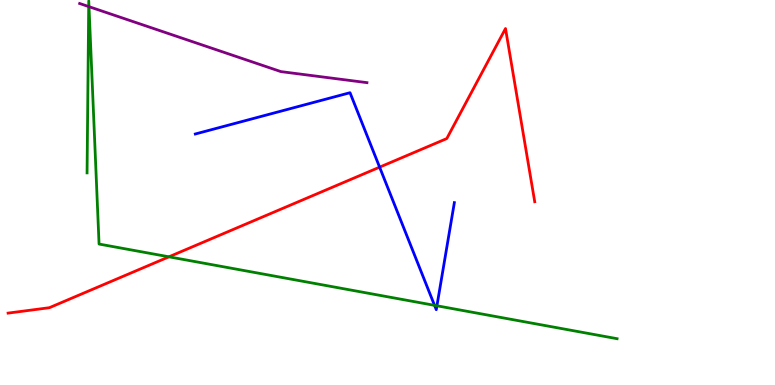[{'lines': ['blue', 'red'], 'intersections': [{'x': 4.9, 'y': 5.66}]}, {'lines': ['green', 'red'], 'intersections': [{'x': 2.18, 'y': 3.33}]}, {'lines': ['purple', 'red'], 'intersections': []}, {'lines': ['blue', 'green'], 'intersections': [{'x': 5.61, 'y': 2.07}, {'x': 5.64, 'y': 2.06}]}, {'lines': ['blue', 'purple'], 'intersections': []}, {'lines': ['green', 'purple'], 'intersections': [{'x': 1.14, 'y': 9.83}, {'x': 1.15, 'y': 9.83}]}]